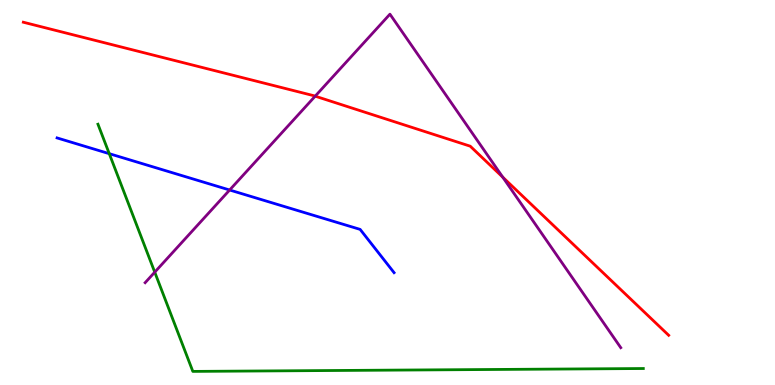[{'lines': ['blue', 'red'], 'intersections': []}, {'lines': ['green', 'red'], 'intersections': []}, {'lines': ['purple', 'red'], 'intersections': [{'x': 4.07, 'y': 7.5}, {'x': 6.49, 'y': 5.4}]}, {'lines': ['blue', 'green'], 'intersections': [{'x': 1.41, 'y': 6.01}]}, {'lines': ['blue', 'purple'], 'intersections': [{'x': 2.96, 'y': 5.06}]}, {'lines': ['green', 'purple'], 'intersections': [{'x': 2.0, 'y': 2.93}]}]